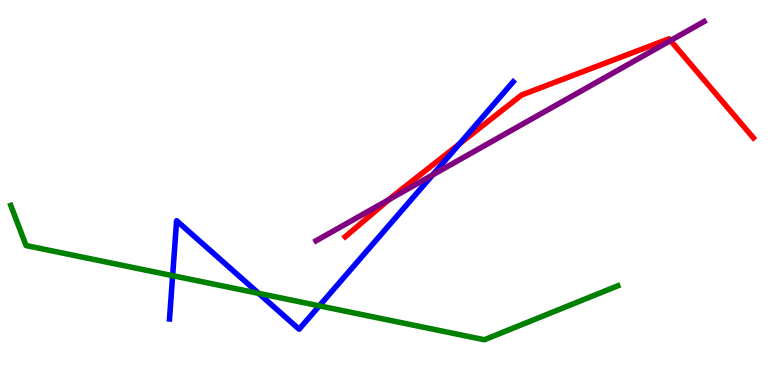[{'lines': ['blue', 'red'], 'intersections': [{'x': 5.93, 'y': 6.26}]}, {'lines': ['green', 'red'], 'intersections': []}, {'lines': ['purple', 'red'], 'intersections': [{'x': 5.02, 'y': 4.82}, {'x': 8.65, 'y': 8.95}]}, {'lines': ['blue', 'green'], 'intersections': [{'x': 2.23, 'y': 2.84}, {'x': 3.34, 'y': 2.38}, {'x': 4.12, 'y': 2.06}]}, {'lines': ['blue', 'purple'], 'intersections': [{'x': 5.58, 'y': 5.46}]}, {'lines': ['green', 'purple'], 'intersections': []}]